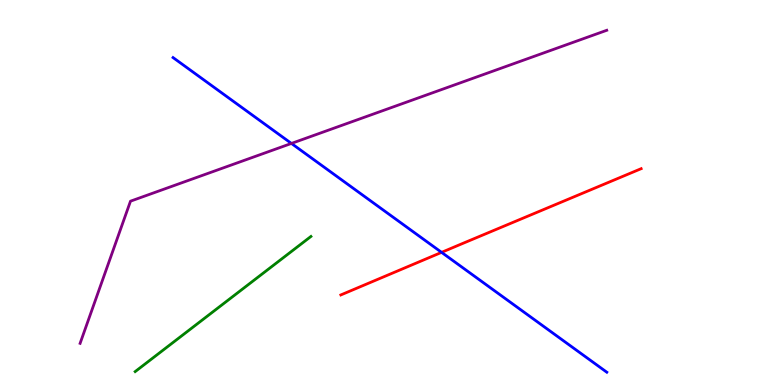[{'lines': ['blue', 'red'], 'intersections': [{'x': 5.7, 'y': 3.45}]}, {'lines': ['green', 'red'], 'intersections': []}, {'lines': ['purple', 'red'], 'intersections': []}, {'lines': ['blue', 'green'], 'intersections': []}, {'lines': ['blue', 'purple'], 'intersections': [{'x': 3.76, 'y': 6.27}]}, {'lines': ['green', 'purple'], 'intersections': []}]